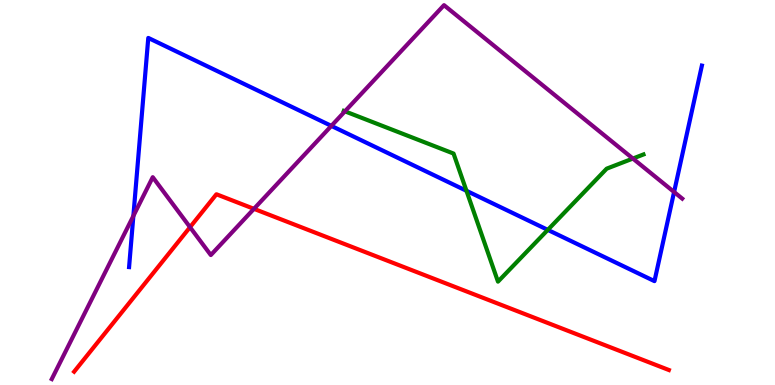[{'lines': ['blue', 'red'], 'intersections': []}, {'lines': ['green', 'red'], 'intersections': []}, {'lines': ['purple', 'red'], 'intersections': [{'x': 2.45, 'y': 4.1}, {'x': 3.28, 'y': 4.58}]}, {'lines': ['blue', 'green'], 'intersections': [{'x': 6.02, 'y': 5.04}, {'x': 7.07, 'y': 4.03}]}, {'lines': ['blue', 'purple'], 'intersections': [{'x': 1.72, 'y': 4.39}, {'x': 4.28, 'y': 6.73}, {'x': 8.7, 'y': 5.01}]}, {'lines': ['green', 'purple'], 'intersections': [{'x': 4.45, 'y': 7.11}, {'x': 8.17, 'y': 5.88}]}]